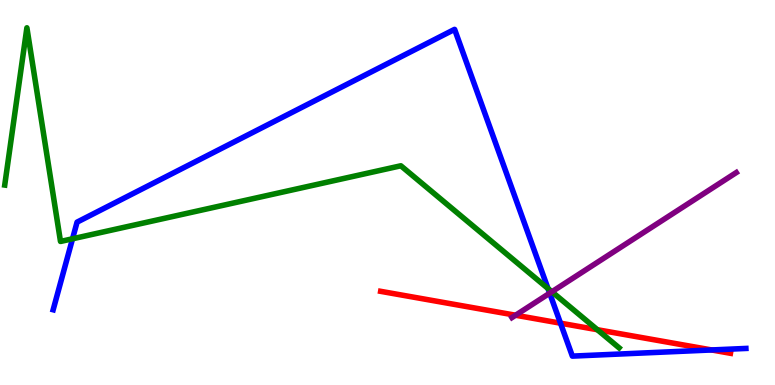[{'lines': ['blue', 'red'], 'intersections': [{'x': 7.23, 'y': 1.61}, {'x': 9.18, 'y': 0.91}]}, {'lines': ['green', 'red'], 'intersections': [{'x': 7.71, 'y': 1.44}]}, {'lines': ['purple', 'red'], 'intersections': [{'x': 6.65, 'y': 1.81}]}, {'lines': ['blue', 'green'], 'intersections': [{'x': 0.936, 'y': 3.8}, {'x': 7.07, 'y': 2.51}]}, {'lines': ['blue', 'purple'], 'intersections': [{'x': 7.09, 'y': 2.38}]}, {'lines': ['green', 'purple'], 'intersections': [{'x': 7.12, 'y': 2.42}]}]